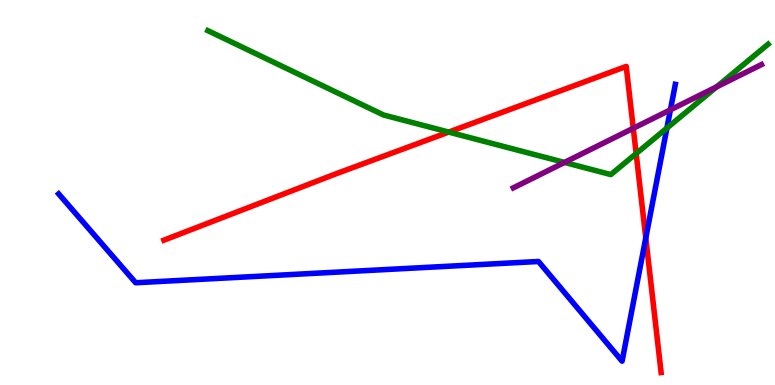[{'lines': ['blue', 'red'], 'intersections': [{'x': 8.33, 'y': 3.82}]}, {'lines': ['green', 'red'], 'intersections': [{'x': 5.79, 'y': 6.57}, {'x': 8.21, 'y': 6.01}]}, {'lines': ['purple', 'red'], 'intersections': [{'x': 8.17, 'y': 6.67}]}, {'lines': ['blue', 'green'], 'intersections': [{'x': 8.61, 'y': 6.67}]}, {'lines': ['blue', 'purple'], 'intersections': [{'x': 8.65, 'y': 7.15}]}, {'lines': ['green', 'purple'], 'intersections': [{'x': 7.28, 'y': 5.78}, {'x': 9.25, 'y': 7.74}]}]